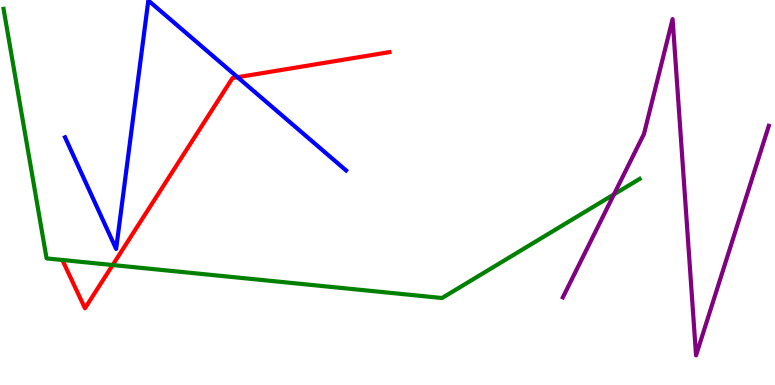[{'lines': ['blue', 'red'], 'intersections': [{'x': 3.07, 'y': 7.99}]}, {'lines': ['green', 'red'], 'intersections': [{'x': 1.45, 'y': 3.12}]}, {'lines': ['purple', 'red'], 'intersections': []}, {'lines': ['blue', 'green'], 'intersections': []}, {'lines': ['blue', 'purple'], 'intersections': []}, {'lines': ['green', 'purple'], 'intersections': [{'x': 7.92, 'y': 4.95}]}]